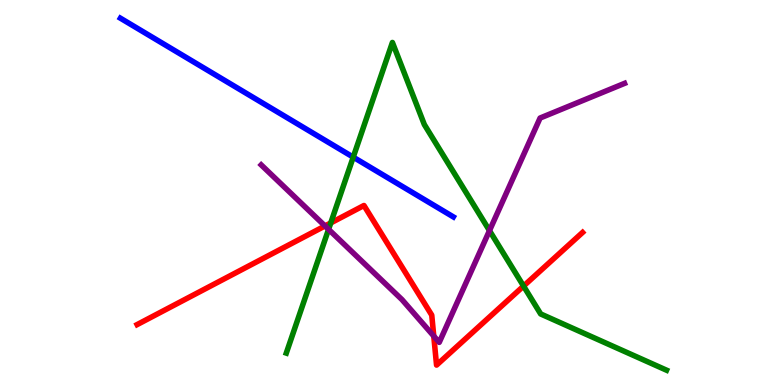[{'lines': ['blue', 'red'], 'intersections': []}, {'lines': ['green', 'red'], 'intersections': [{'x': 4.27, 'y': 4.21}, {'x': 6.76, 'y': 2.57}]}, {'lines': ['purple', 'red'], 'intersections': [{'x': 4.19, 'y': 4.13}, {'x': 5.6, 'y': 1.27}]}, {'lines': ['blue', 'green'], 'intersections': [{'x': 4.56, 'y': 5.92}]}, {'lines': ['blue', 'purple'], 'intersections': []}, {'lines': ['green', 'purple'], 'intersections': [{'x': 4.24, 'y': 4.04}, {'x': 6.32, 'y': 4.01}]}]